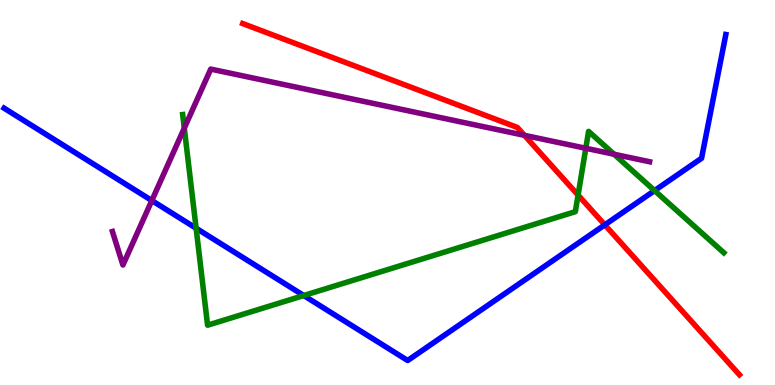[{'lines': ['blue', 'red'], 'intersections': [{'x': 7.8, 'y': 4.16}]}, {'lines': ['green', 'red'], 'intersections': [{'x': 7.46, 'y': 4.93}]}, {'lines': ['purple', 'red'], 'intersections': [{'x': 6.77, 'y': 6.49}]}, {'lines': ['blue', 'green'], 'intersections': [{'x': 2.53, 'y': 4.07}, {'x': 3.92, 'y': 2.32}, {'x': 8.45, 'y': 5.05}]}, {'lines': ['blue', 'purple'], 'intersections': [{'x': 1.96, 'y': 4.79}]}, {'lines': ['green', 'purple'], 'intersections': [{'x': 2.38, 'y': 6.67}, {'x': 7.56, 'y': 6.15}, {'x': 7.92, 'y': 5.99}]}]